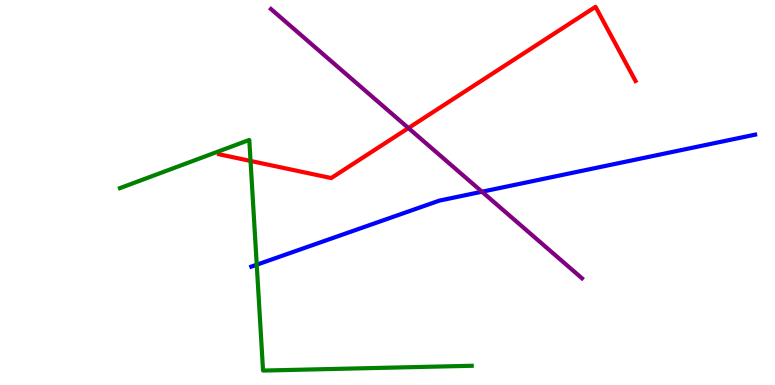[{'lines': ['blue', 'red'], 'intersections': []}, {'lines': ['green', 'red'], 'intersections': [{'x': 3.23, 'y': 5.82}]}, {'lines': ['purple', 'red'], 'intersections': [{'x': 5.27, 'y': 6.67}]}, {'lines': ['blue', 'green'], 'intersections': [{'x': 3.31, 'y': 3.12}]}, {'lines': ['blue', 'purple'], 'intersections': [{'x': 6.22, 'y': 5.02}]}, {'lines': ['green', 'purple'], 'intersections': []}]